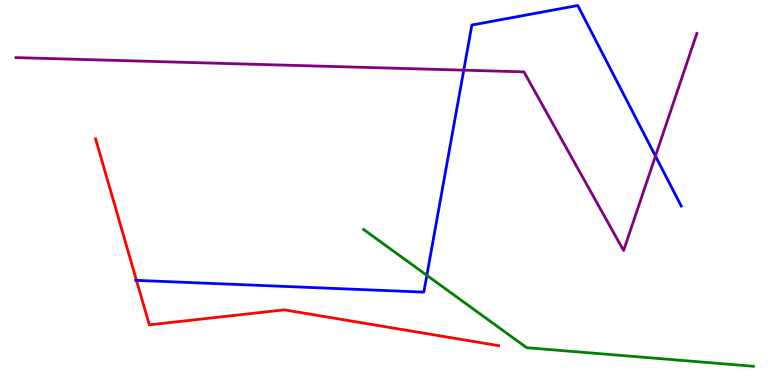[{'lines': ['blue', 'red'], 'intersections': [{'x': 1.76, 'y': 2.72}]}, {'lines': ['green', 'red'], 'intersections': []}, {'lines': ['purple', 'red'], 'intersections': []}, {'lines': ['blue', 'green'], 'intersections': [{'x': 5.51, 'y': 2.85}]}, {'lines': ['blue', 'purple'], 'intersections': [{'x': 5.98, 'y': 8.18}, {'x': 8.46, 'y': 5.95}]}, {'lines': ['green', 'purple'], 'intersections': []}]